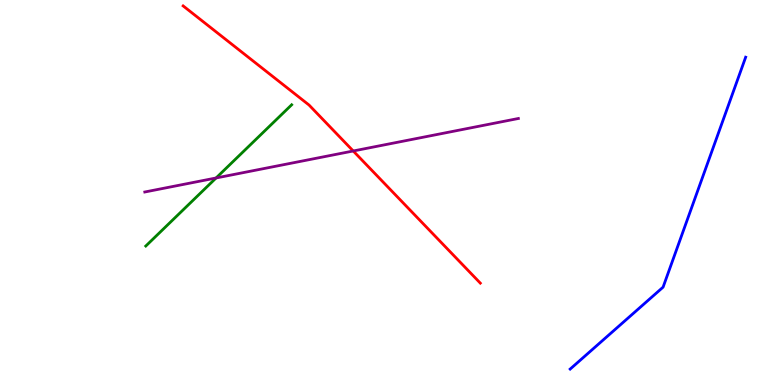[{'lines': ['blue', 'red'], 'intersections': []}, {'lines': ['green', 'red'], 'intersections': []}, {'lines': ['purple', 'red'], 'intersections': [{'x': 4.56, 'y': 6.08}]}, {'lines': ['blue', 'green'], 'intersections': []}, {'lines': ['blue', 'purple'], 'intersections': []}, {'lines': ['green', 'purple'], 'intersections': [{'x': 2.79, 'y': 5.38}]}]